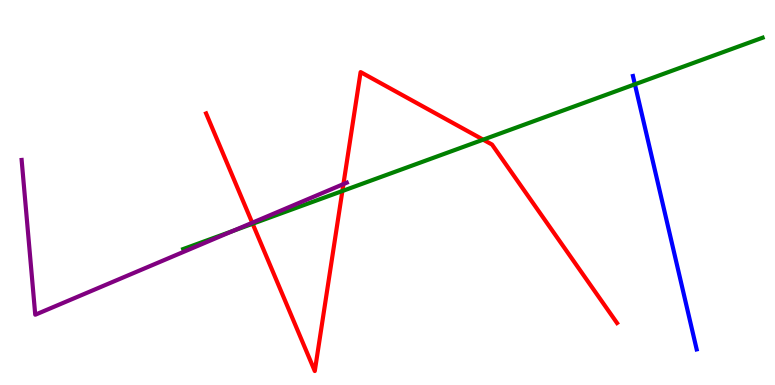[{'lines': ['blue', 'red'], 'intersections': []}, {'lines': ['green', 'red'], 'intersections': [{'x': 3.26, 'y': 4.19}, {'x': 4.42, 'y': 5.04}, {'x': 6.23, 'y': 6.37}]}, {'lines': ['purple', 'red'], 'intersections': [{'x': 3.25, 'y': 4.21}, {'x': 4.43, 'y': 5.22}]}, {'lines': ['blue', 'green'], 'intersections': [{'x': 8.19, 'y': 7.81}]}, {'lines': ['blue', 'purple'], 'intersections': []}, {'lines': ['green', 'purple'], 'intersections': [{'x': 3.01, 'y': 4.0}]}]